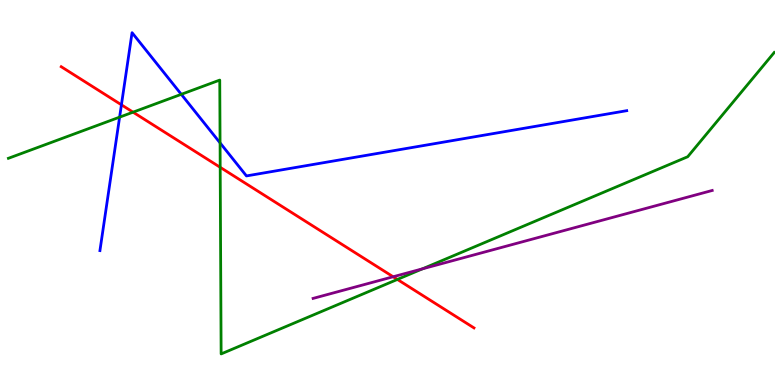[{'lines': ['blue', 'red'], 'intersections': [{'x': 1.57, 'y': 7.28}]}, {'lines': ['green', 'red'], 'intersections': [{'x': 1.72, 'y': 7.09}, {'x': 2.84, 'y': 5.65}, {'x': 5.13, 'y': 2.74}]}, {'lines': ['purple', 'red'], 'intersections': [{'x': 5.07, 'y': 2.81}]}, {'lines': ['blue', 'green'], 'intersections': [{'x': 1.54, 'y': 6.96}, {'x': 2.34, 'y': 7.55}, {'x': 2.84, 'y': 6.29}]}, {'lines': ['blue', 'purple'], 'intersections': []}, {'lines': ['green', 'purple'], 'intersections': [{'x': 5.45, 'y': 3.02}]}]